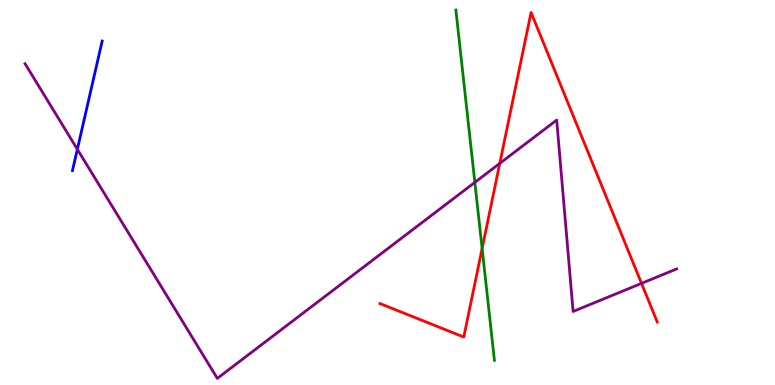[{'lines': ['blue', 'red'], 'intersections': []}, {'lines': ['green', 'red'], 'intersections': [{'x': 6.22, 'y': 3.55}]}, {'lines': ['purple', 'red'], 'intersections': [{'x': 6.45, 'y': 5.76}, {'x': 8.28, 'y': 2.64}]}, {'lines': ['blue', 'green'], 'intersections': []}, {'lines': ['blue', 'purple'], 'intersections': [{'x': 0.998, 'y': 6.12}]}, {'lines': ['green', 'purple'], 'intersections': [{'x': 6.13, 'y': 5.26}]}]